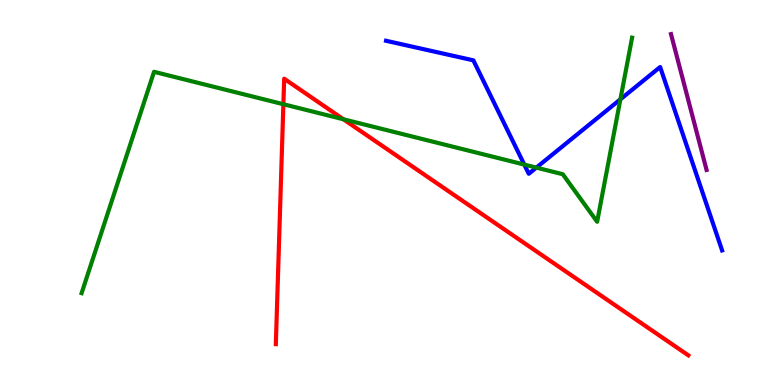[{'lines': ['blue', 'red'], 'intersections': []}, {'lines': ['green', 'red'], 'intersections': [{'x': 3.66, 'y': 7.29}, {'x': 4.43, 'y': 6.9}]}, {'lines': ['purple', 'red'], 'intersections': []}, {'lines': ['blue', 'green'], 'intersections': [{'x': 6.76, 'y': 5.72}, {'x': 6.92, 'y': 5.65}, {'x': 8.01, 'y': 7.42}]}, {'lines': ['blue', 'purple'], 'intersections': []}, {'lines': ['green', 'purple'], 'intersections': []}]